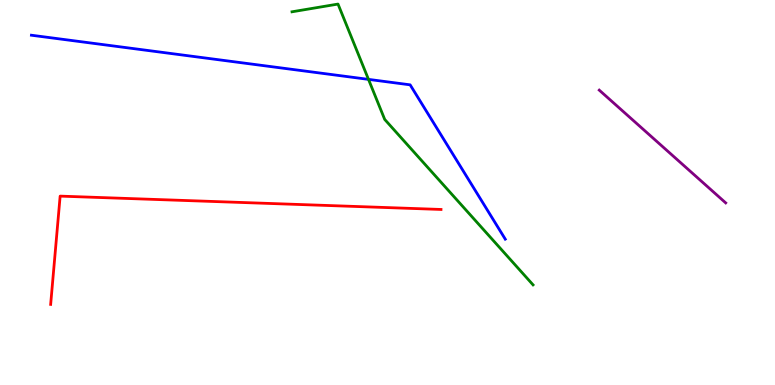[{'lines': ['blue', 'red'], 'intersections': []}, {'lines': ['green', 'red'], 'intersections': []}, {'lines': ['purple', 'red'], 'intersections': []}, {'lines': ['blue', 'green'], 'intersections': [{'x': 4.75, 'y': 7.94}]}, {'lines': ['blue', 'purple'], 'intersections': []}, {'lines': ['green', 'purple'], 'intersections': []}]